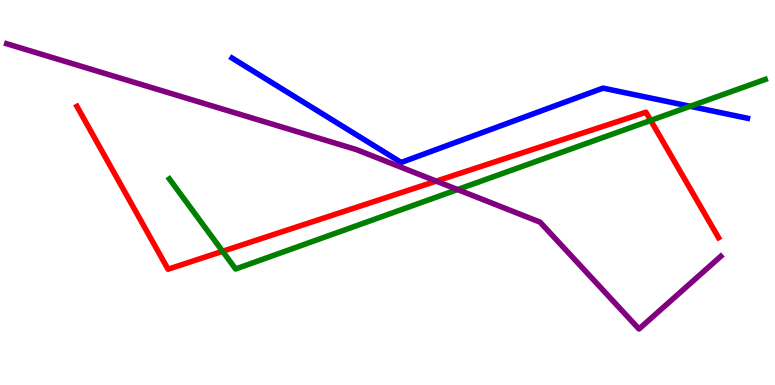[{'lines': ['blue', 'red'], 'intersections': []}, {'lines': ['green', 'red'], 'intersections': [{'x': 2.87, 'y': 3.47}, {'x': 8.4, 'y': 6.87}]}, {'lines': ['purple', 'red'], 'intersections': [{'x': 5.63, 'y': 5.3}]}, {'lines': ['blue', 'green'], 'intersections': [{'x': 8.91, 'y': 7.24}]}, {'lines': ['blue', 'purple'], 'intersections': []}, {'lines': ['green', 'purple'], 'intersections': [{'x': 5.9, 'y': 5.08}]}]